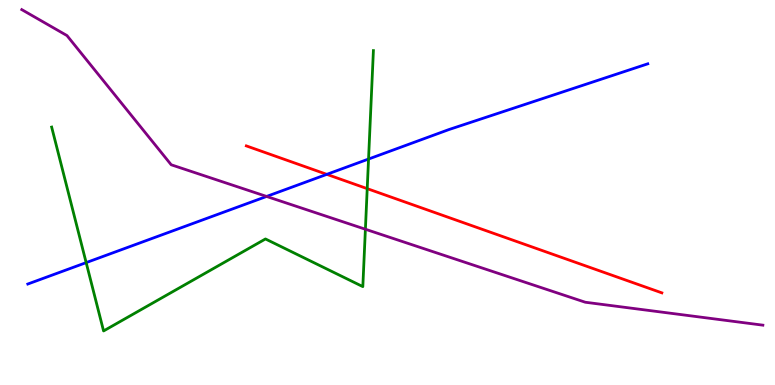[{'lines': ['blue', 'red'], 'intersections': [{'x': 4.22, 'y': 5.47}]}, {'lines': ['green', 'red'], 'intersections': [{'x': 4.74, 'y': 5.1}]}, {'lines': ['purple', 'red'], 'intersections': []}, {'lines': ['blue', 'green'], 'intersections': [{'x': 1.11, 'y': 3.18}, {'x': 4.76, 'y': 5.87}]}, {'lines': ['blue', 'purple'], 'intersections': [{'x': 3.44, 'y': 4.9}]}, {'lines': ['green', 'purple'], 'intersections': [{'x': 4.71, 'y': 4.05}]}]